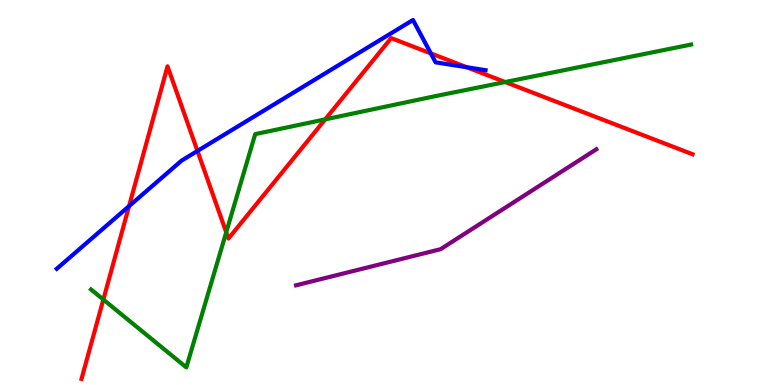[{'lines': ['blue', 'red'], 'intersections': [{'x': 1.67, 'y': 4.65}, {'x': 2.55, 'y': 6.08}, {'x': 5.56, 'y': 8.61}, {'x': 6.02, 'y': 8.25}]}, {'lines': ['green', 'red'], 'intersections': [{'x': 1.33, 'y': 2.22}, {'x': 2.92, 'y': 3.97}, {'x': 4.2, 'y': 6.9}, {'x': 6.52, 'y': 7.87}]}, {'lines': ['purple', 'red'], 'intersections': []}, {'lines': ['blue', 'green'], 'intersections': []}, {'lines': ['blue', 'purple'], 'intersections': []}, {'lines': ['green', 'purple'], 'intersections': []}]